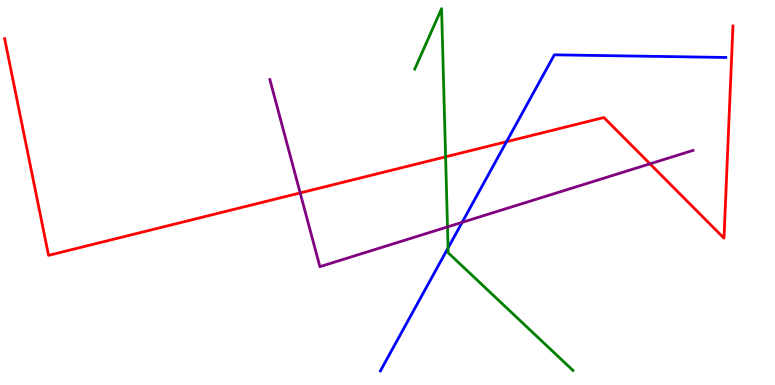[{'lines': ['blue', 'red'], 'intersections': [{'x': 6.54, 'y': 6.32}]}, {'lines': ['green', 'red'], 'intersections': [{'x': 5.75, 'y': 5.93}]}, {'lines': ['purple', 'red'], 'intersections': [{'x': 3.87, 'y': 4.99}, {'x': 8.39, 'y': 5.74}]}, {'lines': ['blue', 'green'], 'intersections': [{'x': 5.78, 'y': 3.56}]}, {'lines': ['blue', 'purple'], 'intersections': [{'x': 5.96, 'y': 4.22}]}, {'lines': ['green', 'purple'], 'intersections': [{'x': 5.77, 'y': 4.11}]}]